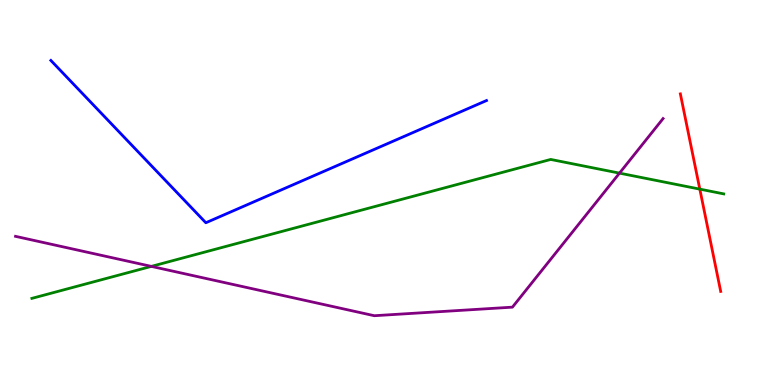[{'lines': ['blue', 'red'], 'intersections': []}, {'lines': ['green', 'red'], 'intersections': [{'x': 9.03, 'y': 5.09}]}, {'lines': ['purple', 'red'], 'intersections': []}, {'lines': ['blue', 'green'], 'intersections': []}, {'lines': ['blue', 'purple'], 'intersections': []}, {'lines': ['green', 'purple'], 'intersections': [{'x': 1.95, 'y': 3.08}, {'x': 7.99, 'y': 5.5}]}]